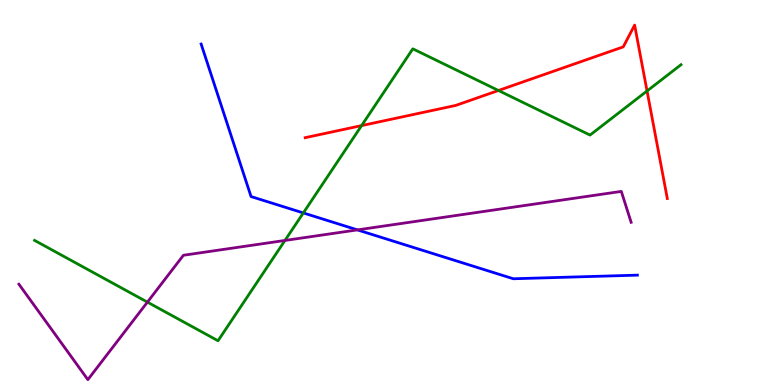[{'lines': ['blue', 'red'], 'intersections': []}, {'lines': ['green', 'red'], 'intersections': [{'x': 4.67, 'y': 6.74}, {'x': 6.43, 'y': 7.65}, {'x': 8.35, 'y': 7.64}]}, {'lines': ['purple', 'red'], 'intersections': []}, {'lines': ['blue', 'green'], 'intersections': [{'x': 3.91, 'y': 4.47}]}, {'lines': ['blue', 'purple'], 'intersections': [{'x': 4.61, 'y': 4.03}]}, {'lines': ['green', 'purple'], 'intersections': [{'x': 1.9, 'y': 2.15}, {'x': 3.68, 'y': 3.75}]}]